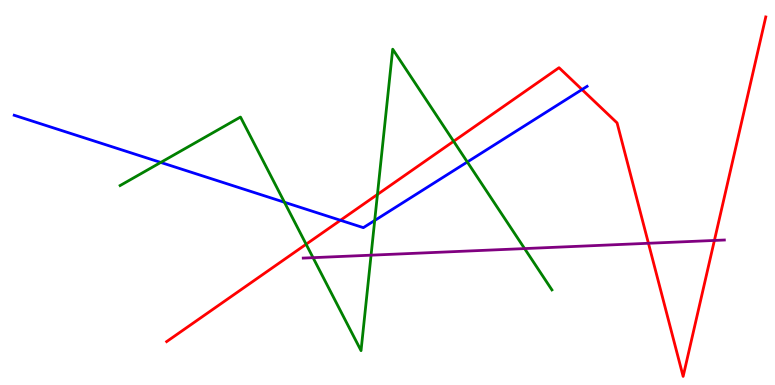[{'lines': ['blue', 'red'], 'intersections': [{'x': 4.39, 'y': 4.28}, {'x': 7.51, 'y': 7.67}]}, {'lines': ['green', 'red'], 'intersections': [{'x': 3.95, 'y': 3.66}, {'x': 4.87, 'y': 4.95}, {'x': 5.85, 'y': 6.33}]}, {'lines': ['purple', 'red'], 'intersections': [{'x': 8.37, 'y': 3.68}, {'x': 9.22, 'y': 3.75}]}, {'lines': ['blue', 'green'], 'intersections': [{'x': 2.07, 'y': 5.78}, {'x': 3.67, 'y': 4.75}, {'x': 4.83, 'y': 4.27}, {'x': 6.03, 'y': 5.79}]}, {'lines': ['blue', 'purple'], 'intersections': []}, {'lines': ['green', 'purple'], 'intersections': [{'x': 4.04, 'y': 3.31}, {'x': 4.79, 'y': 3.37}, {'x': 6.77, 'y': 3.54}]}]